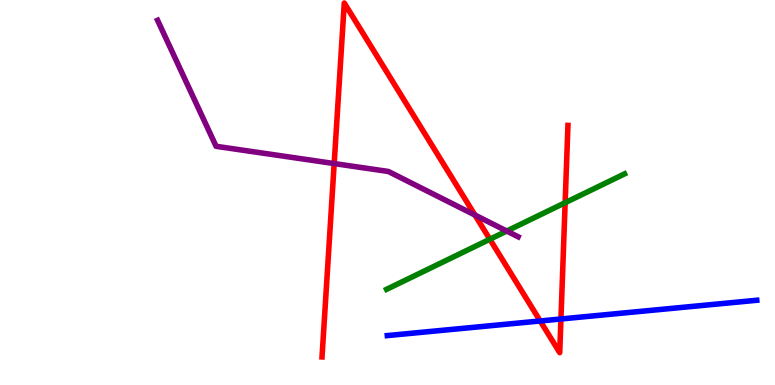[{'lines': ['blue', 'red'], 'intersections': [{'x': 6.97, 'y': 1.66}, {'x': 7.24, 'y': 1.71}]}, {'lines': ['green', 'red'], 'intersections': [{'x': 6.32, 'y': 3.79}, {'x': 7.29, 'y': 4.73}]}, {'lines': ['purple', 'red'], 'intersections': [{'x': 4.31, 'y': 5.75}, {'x': 6.13, 'y': 4.41}]}, {'lines': ['blue', 'green'], 'intersections': []}, {'lines': ['blue', 'purple'], 'intersections': []}, {'lines': ['green', 'purple'], 'intersections': [{'x': 6.54, 'y': 4.0}]}]